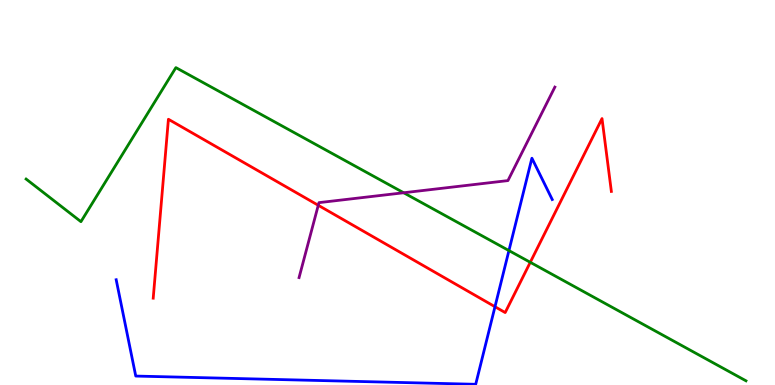[{'lines': ['blue', 'red'], 'intersections': [{'x': 6.39, 'y': 2.03}]}, {'lines': ['green', 'red'], 'intersections': [{'x': 6.84, 'y': 3.19}]}, {'lines': ['purple', 'red'], 'intersections': [{'x': 4.11, 'y': 4.67}]}, {'lines': ['blue', 'green'], 'intersections': [{'x': 6.57, 'y': 3.49}]}, {'lines': ['blue', 'purple'], 'intersections': []}, {'lines': ['green', 'purple'], 'intersections': [{'x': 5.21, 'y': 4.99}]}]